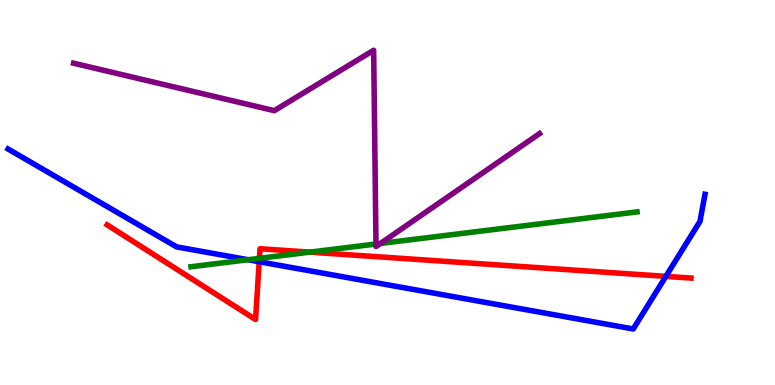[{'lines': ['blue', 'red'], 'intersections': [{'x': 3.34, 'y': 3.2}, {'x': 8.59, 'y': 2.82}]}, {'lines': ['green', 'red'], 'intersections': [{'x': 3.35, 'y': 3.29}, {'x': 4.0, 'y': 3.45}]}, {'lines': ['purple', 'red'], 'intersections': []}, {'lines': ['blue', 'green'], 'intersections': [{'x': 3.2, 'y': 3.25}]}, {'lines': ['blue', 'purple'], 'intersections': []}, {'lines': ['green', 'purple'], 'intersections': [{'x': 4.85, 'y': 3.66}, {'x': 4.91, 'y': 3.68}]}]